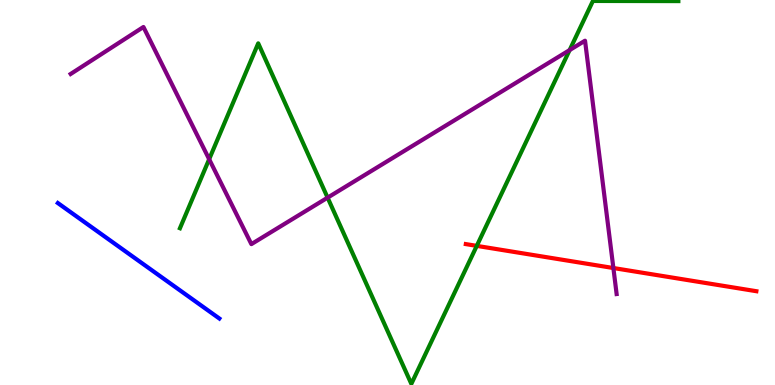[{'lines': ['blue', 'red'], 'intersections': []}, {'lines': ['green', 'red'], 'intersections': [{'x': 6.15, 'y': 3.61}]}, {'lines': ['purple', 'red'], 'intersections': [{'x': 7.91, 'y': 3.04}]}, {'lines': ['blue', 'green'], 'intersections': []}, {'lines': ['blue', 'purple'], 'intersections': []}, {'lines': ['green', 'purple'], 'intersections': [{'x': 2.7, 'y': 5.86}, {'x': 4.23, 'y': 4.87}, {'x': 7.35, 'y': 8.7}]}]